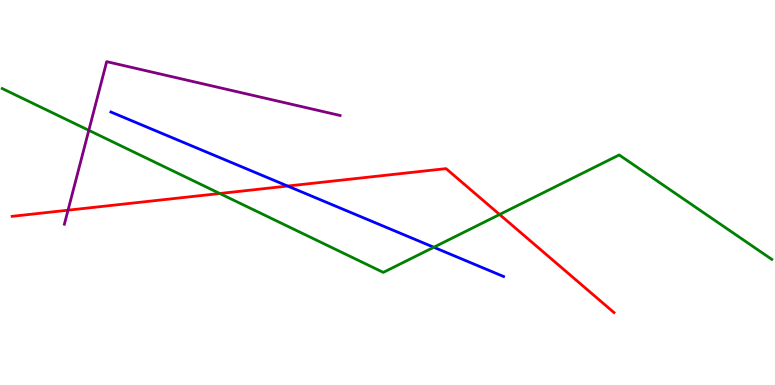[{'lines': ['blue', 'red'], 'intersections': [{'x': 3.71, 'y': 5.17}]}, {'lines': ['green', 'red'], 'intersections': [{'x': 2.84, 'y': 4.97}, {'x': 6.45, 'y': 4.43}]}, {'lines': ['purple', 'red'], 'intersections': [{'x': 0.878, 'y': 4.54}]}, {'lines': ['blue', 'green'], 'intersections': [{'x': 5.6, 'y': 3.58}]}, {'lines': ['blue', 'purple'], 'intersections': []}, {'lines': ['green', 'purple'], 'intersections': [{'x': 1.15, 'y': 6.61}]}]